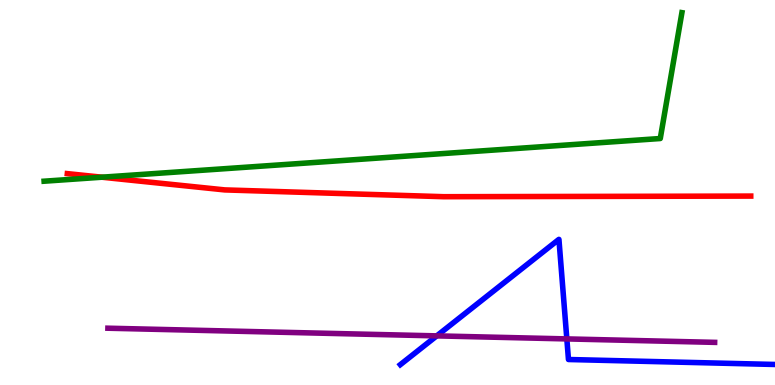[{'lines': ['blue', 'red'], 'intersections': []}, {'lines': ['green', 'red'], 'intersections': [{'x': 1.31, 'y': 5.4}]}, {'lines': ['purple', 'red'], 'intersections': []}, {'lines': ['blue', 'green'], 'intersections': []}, {'lines': ['blue', 'purple'], 'intersections': [{'x': 5.64, 'y': 1.28}, {'x': 7.31, 'y': 1.2}]}, {'lines': ['green', 'purple'], 'intersections': []}]